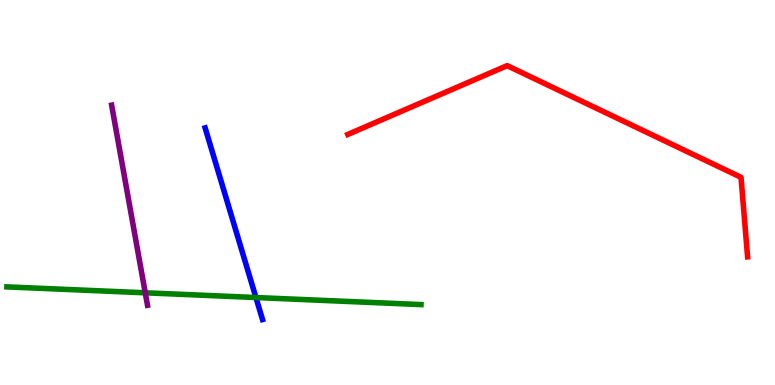[{'lines': ['blue', 'red'], 'intersections': []}, {'lines': ['green', 'red'], 'intersections': []}, {'lines': ['purple', 'red'], 'intersections': []}, {'lines': ['blue', 'green'], 'intersections': [{'x': 3.3, 'y': 2.27}]}, {'lines': ['blue', 'purple'], 'intersections': []}, {'lines': ['green', 'purple'], 'intersections': [{'x': 1.87, 'y': 2.39}]}]